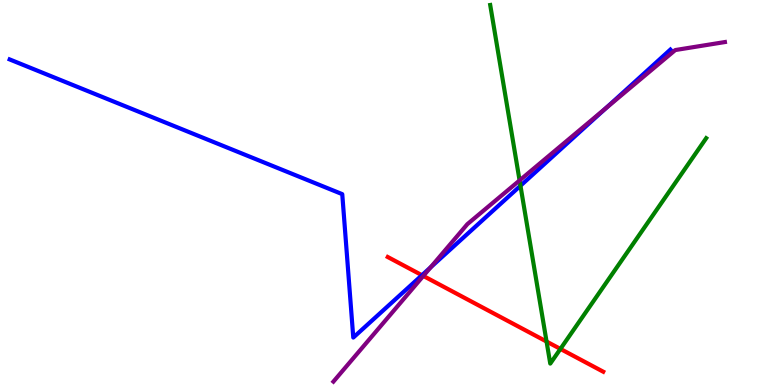[{'lines': ['blue', 'red'], 'intersections': [{'x': 5.44, 'y': 2.85}]}, {'lines': ['green', 'red'], 'intersections': [{'x': 7.05, 'y': 1.13}, {'x': 7.23, 'y': 0.937}]}, {'lines': ['purple', 'red'], 'intersections': [{'x': 5.46, 'y': 2.83}]}, {'lines': ['blue', 'green'], 'intersections': [{'x': 6.72, 'y': 5.18}]}, {'lines': ['blue', 'purple'], 'intersections': [{'x': 5.56, 'y': 3.06}, {'x': 7.82, 'y': 7.19}]}, {'lines': ['green', 'purple'], 'intersections': [{'x': 6.7, 'y': 5.31}]}]